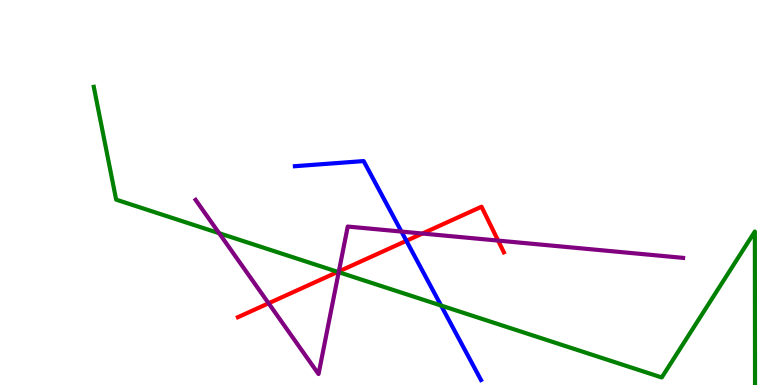[{'lines': ['blue', 'red'], 'intersections': [{'x': 5.24, 'y': 3.75}]}, {'lines': ['green', 'red'], 'intersections': [{'x': 4.36, 'y': 2.94}]}, {'lines': ['purple', 'red'], 'intersections': [{'x': 3.47, 'y': 2.12}, {'x': 4.37, 'y': 2.95}, {'x': 5.45, 'y': 3.93}, {'x': 6.43, 'y': 3.75}]}, {'lines': ['blue', 'green'], 'intersections': [{'x': 5.69, 'y': 2.06}]}, {'lines': ['blue', 'purple'], 'intersections': [{'x': 5.18, 'y': 3.99}]}, {'lines': ['green', 'purple'], 'intersections': [{'x': 2.83, 'y': 3.94}, {'x': 4.37, 'y': 2.93}]}]